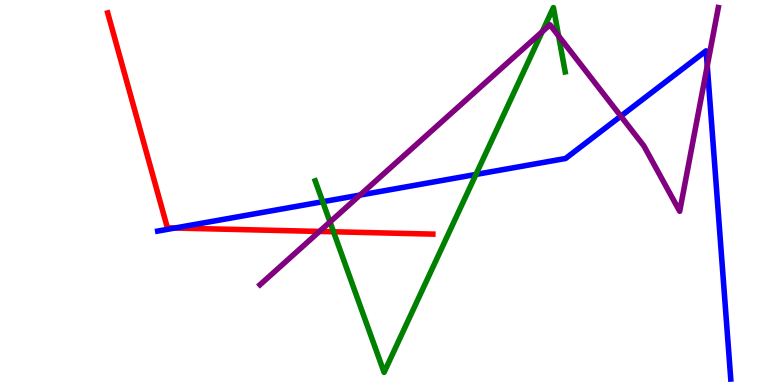[{'lines': ['blue', 'red'], 'intersections': [{'x': 2.26, 'y': 4.08}]}, {'lines': ['green', 'red'], 'intersections': [{'x': 4.3, 'y': 3.98}]}, {'lines': ['purple', 'red'], 'intersections': [{'x': 4.12, 'y': 3.99}]}, {'lines': ['blue', 'green'], 'intersections': [{'x': 4.16, 'y': 4.76}, {'x': 6.14, 'y': 5.47}]}, {'lines': ['blue', 'purple'], 'intersections': [{'x': 4.65, 'y': 4.93}, {'x': 8.01, 'y': 6.98}, {'x': 9.13, 'y': 8.29}]}, {'lines': ['green', 'purple'], 'intersections': [{'x': 4.26, 'y': 4.23}, {'x': 7.0, 'y': 9.18}, {'x': 7.21, 'y': 9.07}]}]